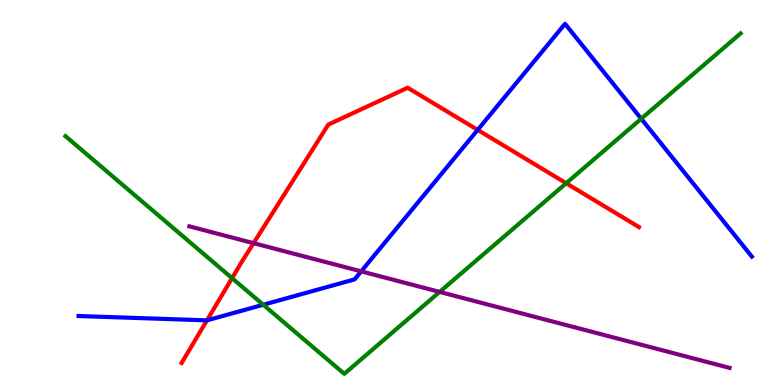[{'lines': ['blue', 'red'], 'intersections': [{'x': 2.67, 'y': 1.68}, {'x': 6.16, 'y': 6.63}]}, {'lines': ['green', 'red'], 'intersections': [{'x': 2.99, 'y': 2.78}, {'x': 7.31, 'y': 5.24}]}, {'lines': ['purple', 'red'], 'intersections': [{'x': 3.27, 'y': 3.68}]}, {'lines': ['blue', 'green'], 'intersections': [{'x': 3.4, 'y': 2.08}, {'x': 8.27, 'y': 6.92}]}, {'lines': ['blue', 'purple'], 'intersections': [{'x': 4.66, 'y': 2.95}]}, {'lines': ['green', 'purple'], 'intersections': [{'x': 5.67, 'y': 2.42}]}]